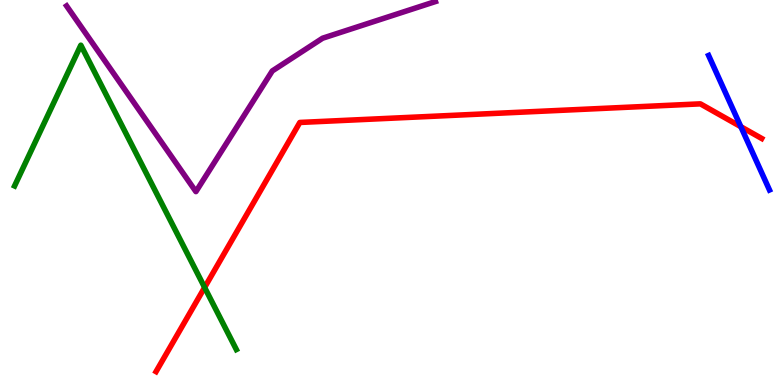[{'lines': ['blue', 'red'], 'intersections': [{'x': 9.56, 'y': 6.71}]}, {'lines': ['green', 'red'], 'intersections': [{'x': 2.64, 'y': 2.53}]}, {'lines': ['purple', 'red'], 'intersections': []}, {'lines': ['blue', 'green'], 'intersections': []}, {'lines': ['blue', 'purple'], 'intersections': []}, {'lines': ['green', 'purple'], 'intersections': []}]